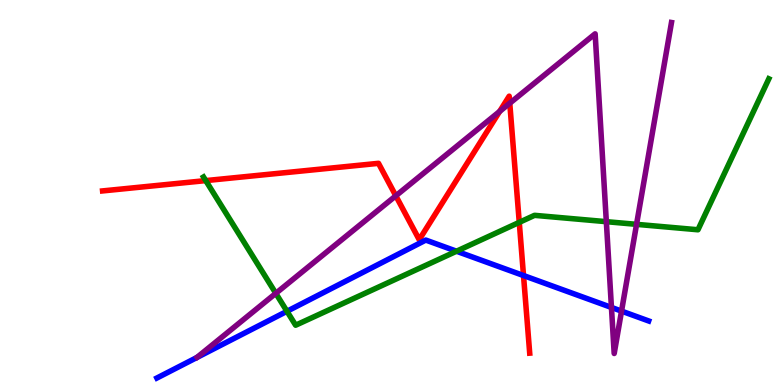[{'lines': ['blue', 'red'], 'intersections': [{'x': 6.75, 'y': 2.84}]}, {'lines': ['green', 'red'], 'intersections': [{'x': 2.65, 'y': 5.31}, {'x': 6.7, 'y': 4.22}]}, {'lines': ['purple', 'red'], 'intersections': [{'x': 5.11, 'y': 4.91}, {'x': 6.45, 'y': 7.11}, {'x': 6.58, 'y': 7.32}]}, {'lines': ['blue', 'green'], 'intersections': [{'x': 3.7, 'y': 1.91}, {'x': 5.89, 'y': 3.47}]}, {'lines': ['blue', 'purple'], 'intersections': [{'x': 7.89, 'y': 2.01}, {'x': 8.02, 'y': 1.92}]}, {'lines': ['green', 'purple'], 'intersections': [{'x': 3.56, 'y': 2.38}, {'x': 7.82, 'y': 4.24}, {'x': 8.21, 'y': 4.17}]}]